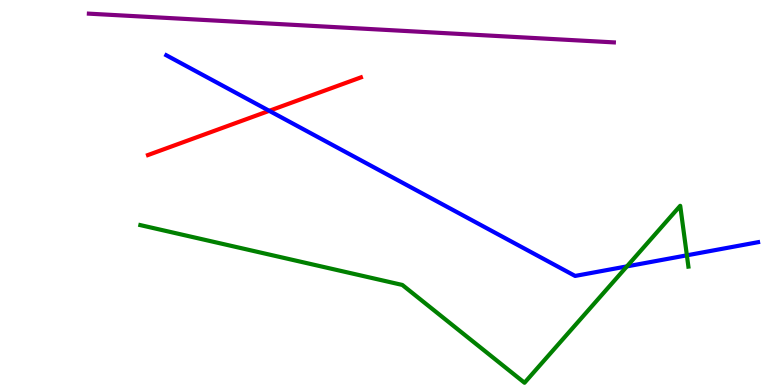[{'lines': ['blue', 'red'], 'intersections': [{'x': 3.47, 'y': 7.12}]}, {'lines': ['green', 'red'], 'intersections': []}, {'lines': ['purple', 'red'], 'intersections': []}, {'lines': ['blue', 'green'], 'intersections': [{'x': 8.09, 'y': 3.08}, {'x': 8.86, 'y': 3.37}]}, {'lines': ['blue', 'purple'], 'intersections': []}, {'lines': ['green', 'purple'], 'intersections': []}]